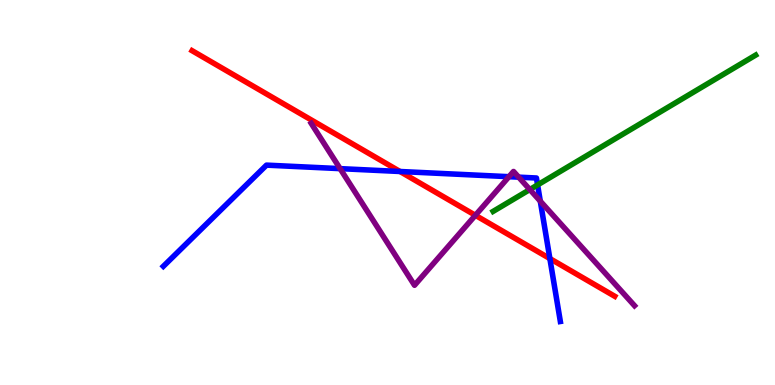[{'lines': ['blue', 'red'], 'intersections': [{'x': 5.16, 'y': 5.55}, {'x': 7.1, 'y': 3.28}]}, {'lines': ['green', 'red'], 'intersections': []}, {'lines': ['purple', 'red'], 'intersections': [{'x': 6.13, 'y': 4.41}]}, {'lines': ['blue', 'green'], 'intersections': [{'x': 6.94, 'y': 5.2}]}, {'lines': ['blue', 'purple'], 'intersections': [{'x': 4.39, 'y': 5.62}, {'x': 6.57, 'y': 5.41}, {'x': 6.69, 'y': 5.4}, {'x': 6.97, 'y': 4.78}]}, {'lines': ['green', 'purple'], 'intersections': [{'x': 6.84, 'y': 5.08}]}]